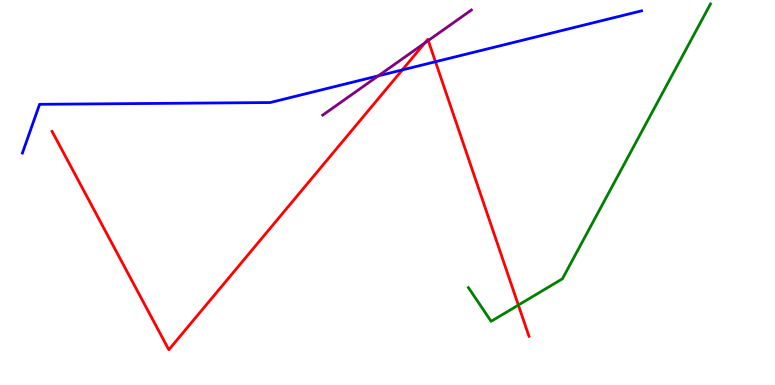[{'lines': ['blue', 'red'], 'intersections': [{'x': 5.19, 'y': 8.18}, {'x': 5.62, 'y': 8.4}]}, {'lines': ['green', 'red'], 'intersections': [{'x': 6.69, 'y': 2.08}]}, {'lines': ['purple', 'red'], 'intersections': [{'x': 5.48, 'y': 8.88}, {'x': 5.53, 'y': 8.95}]}, {'lines': ['blue', 'green'], 'intersections': []}, {'lines': ['blue', 'purple'], 'intersections': [{'x': 4.88, 'y': 8.03}]}, {'lines': ['green', 'purple'], 'intersections': []}]